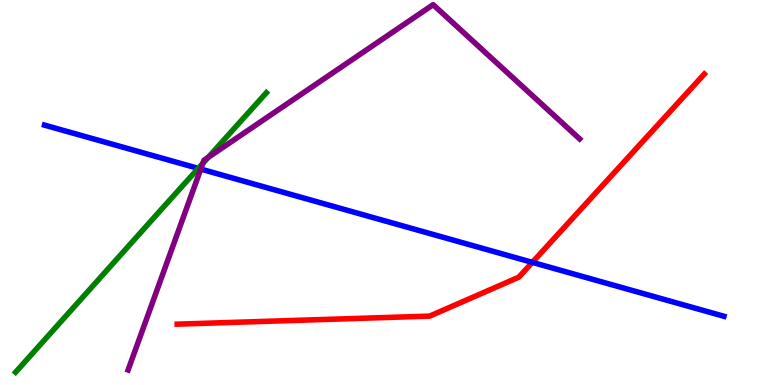[{'lines': ['blue', 'red'], 'intersections': [{'x': 6.87, 'y': 3.19}]}, {'lines': ['green', 'red'], 'intersections': []}, {'lines': ['purple', 'red'], 'intersections': []}, {'lines': ['blue', 'green'], 'intersections': [{'x': 2.56, 'y': 5.63}]}, {'lines': ['blue', 'purple'], 'intersections': [{'x': 2.59, 'y': 5.61}]}, {'lines': ['green', 'purple'], 'intersections': [{'x': 2.62, 'y': 5.76}, {'x': 2.69, 'y': 5.91}]}]